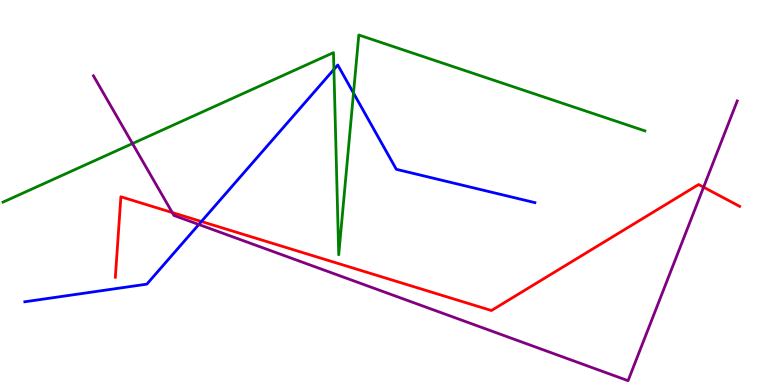[{'lines': ['blue', 'red'], 'intersections': [{'x': 2.6, 'y': 4.25}]}, {'lines': ['green', 'red'], 'intersections': []}, {'lines': ['purple', 'red'], 'intersections': [{'x': 2.22, 'y': 4.48}, {'x': 9.08, 'y': 5.14}]}, {'lines': ['blue', 'green'], 'intersections': [{'x': 4.31, 'y': 8.2}, {'x': 4.56, 'y': 7.58}]}, {'lines': ['blue', 'purple'], 'intersections': [{'x': 2.57, 'y': 4.17}]}, {'lines': ['green', 'purple'], 'intersections': [{'x': 1.71, 'y': 6.27}]}]